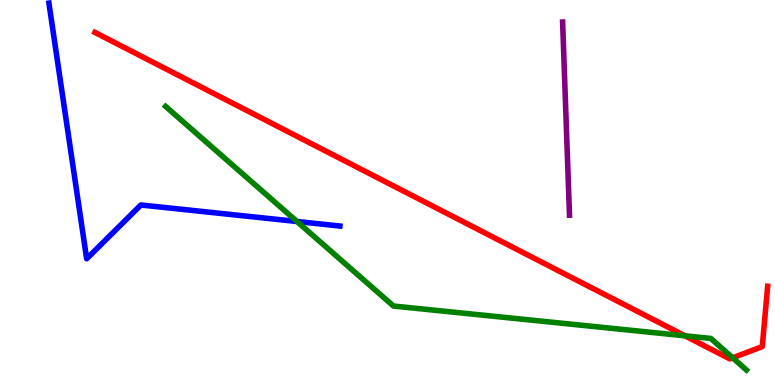[{'lines': ['blue', 'red'], 'intersections': []}, {'lines': ['green', 'red'], 'intersections': [{'x': 8.84, 'y': 1.28}, {'x': 9.45, 'y': 0.706}]}, {'lines': ['purple', 'red'], 'intersections': []}, {'lines': ['blue', 'green'], 'intersections': [{'x': 3.83, 'y': 4.25}]}, {'lines': ['blue', 'purple'], 'intersections': []}, {'lines': ['green', 'purple'], 'intersections': []}]